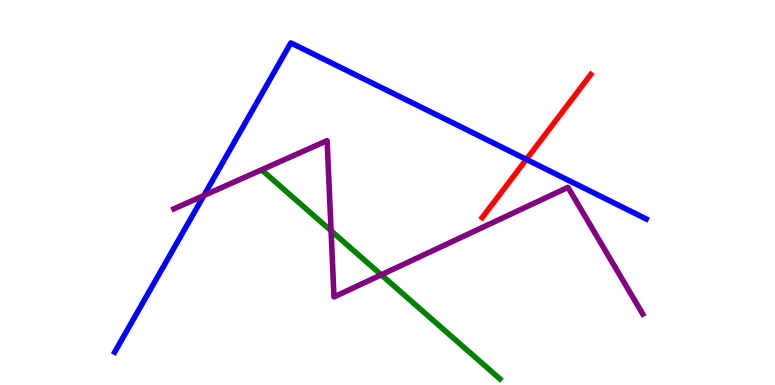[{'lines': ['blue', 'red'], 'intersections': [{'x': 6.79, 'y': 5.86}]}, {'lines': ['green', 'red'], 'intersections': []}, {'lines': ['purple', 'red'], 'intersections': []}, {'lines': ['blue', 'green'], 'intersections': []}, {'lines': ['blue', 'purple'], 'intersections': [{'x': 2.63, 'y': 4.92}]}, {'lines': ['green', 'purple'], 'intersections': [{'x': 4.27, 'y': 4.01}, {'x': 4.92, 'y': 2.86}]}]